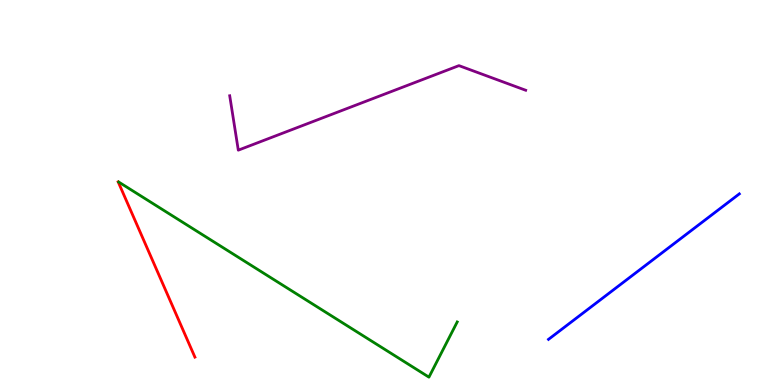[{'lines': ['blue', 'red'], 'intersections': []}, {'lines': ['green', 'red'], 'intersections': []}, {'lines': ['purple', 'red'], 'intersections': []}, {'lines': ['blue', 'green'], 'intersections': []}, {'lines': ['blue', 'purple'], 'intersections': []}, {'lines': ['green', 'purple'], 'intersections': []}]